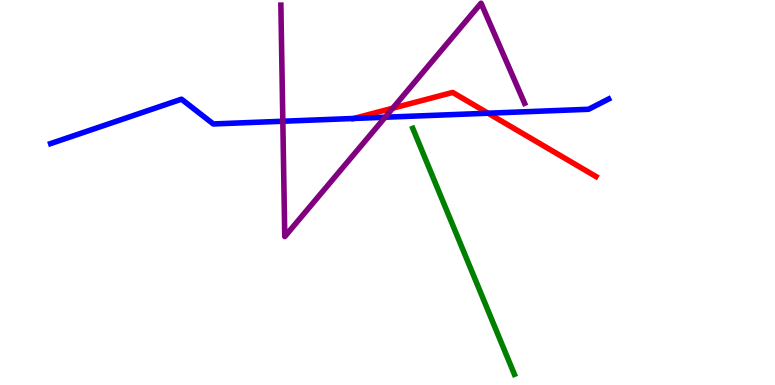[{'lines': ['blue', 'red'], 'intersections': [{'x': 4.56, 'y': 6.92}, {'x': 6.3, 'y': 7.06}]}, {'lines': ['green', 'red'], 'intersections': []}, {'lines': ['purple', 'red'], 'intersections': [{'x': 5.07, 'y': 7.19}]}, {'lines': ['blue', 'green'], 'intersections': []}, {'lines': ['blue', 'purple'], 'intersections': [{'x': 3.65, 'y': 6.85}, {'x': 4.97, 'y': 6.95}]}, {'lines': ['green', 'purple'], 'intersections': []}]